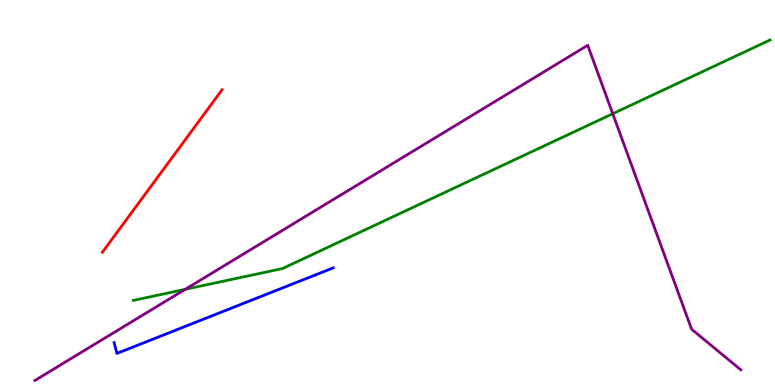[{'lines': ['blue', 'red'], 'intersections': []}, {'lines': ['green', 'red'], 'intersections': []}, {'lines': ['purple', 'red'], 'intersections': []}, {'lines': ['blue', 'green'], 'intersections': []}, {'lines': ['blue', 'purple'], 'intersections': []}, {'lines': ['green', 'purple'], 'intersections': [{'x': 2.39, 'y': 2.48}, {'x': 7.91, 'y': 7.05}]}]